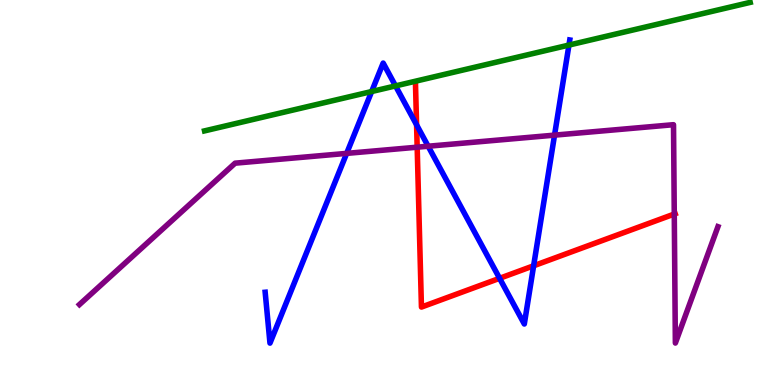[{'lines': ['blue', 'red'], 'intersections': [{'x': 5.38, 'y': 6.76}, {'x': 6.45, 'y': 2.77}, {'x': 6.89, 'y': 3.1}]}, {'lines': ['green', 'red'], 'intersections': []}, {'lines': ['purple', 'red'], 'intersections': [{'x': 5.38, 'y': 6.18}, {'x': 8.7, 'y': 4.44}]}, {'lines': ['blue', 'green'], 'intersections': [{'x': 4.8, 'y': 7.62}, {'x': 5.1, 'y': 7.77}, {'x': 7.34, 'y': 8.83}]}, {'lines': ['blue', 'purple'], 'intersections': [{'x': 4.47, 'y': 6.02}, {'x': 5.52, 'y': 6.2}, {'x': 7.16, 'y': 6.49}]}, {'lines': ['green', 'purple'], 'intersections': []}]